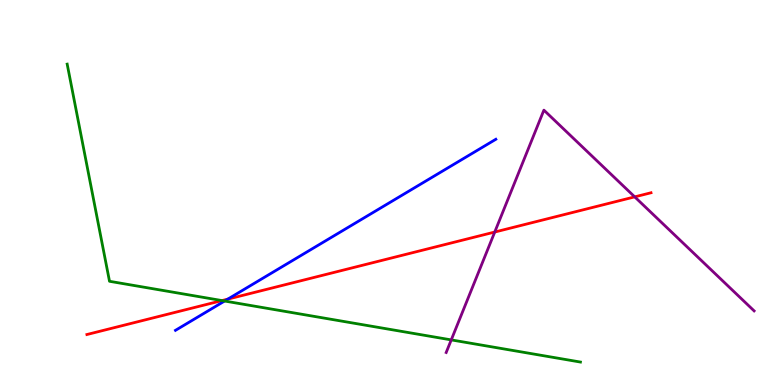[{'lines': ['blue', 'red'], 'intersections': [{'x': 2.94, 'y': 2.23}]}, {'lines': ['green', 'red'], 'intersections': [{'x': 2.86, 'y': 2.19}]}, {'lines': ['purple', 'red'], 'intersections': [{'x': 6.38, 'y': 3.97}, {'x': 8.19, 'y': 4.89}]}, {'lines': ['blue', 'green'], 'intersections': [{'x': 2.9, 'y': 2.18}]}, {'lines': ['blue', 'purple'], 'intersections': []}, {'lines': ['green', 'purple'], 'intersections': [{'x': 5.82, 'y': 1.17}]}]